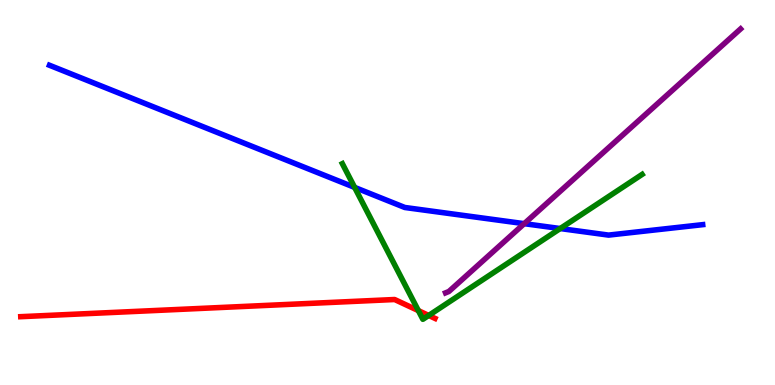[{'lines': ['blue', 'red'], 'intersections': []}, {'lines': ['green', 'red'], 'intersections': [{'x': 5.4, 'y': 1.93}, {'x': 5.53, 'y': 1.81}]}, {'lines': ['purple', 'red'], 'intersections': []}, {'lines': ['blue', 'green'], 'intersections': [{'x': 4.58, 'y': 5.13}, {'x': 7.23, 'y': 4.06}]}, {'lines': ['blue', 'purple'], 'intersections': [{'x': 6.76, 'y': 4.19}]}, {'lines': ['green', 'purple'], 'intersections': []}]